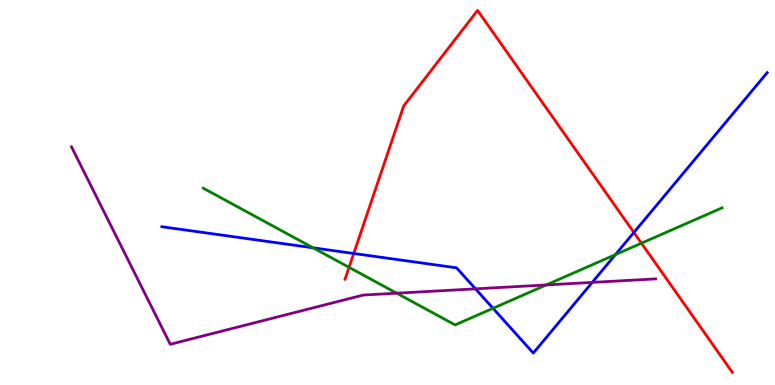[{'lines': ['blue', 'red'], 'intersections': [{'x': 4.56, 'y': 3.42}, {'x': 8.18, 'y': 3.96}]}, {'lines': ['green', 'red'], 'intersections': [{'x': 4.5, 'y': 3.06}, {'x': 8.28, 'y': 3.68}]}, {'lines': ['purple', 'red'], 'intersections': []}, {'lines': ['blue', 'green'], 'intersections': [{'x': 4.04, 'y': 3.56}, {'x': 6.36, 'y': 1.99}, {'x': 7.94, 'y': 3.39}]}, {'lines': ['blue', 'purple'], 'intersections': [{'x': 6.14, 'y': 2.5}, {'x': 7.64, 'y': 2.66}]}, {'lines': ['green', 'purple'], 'intersections': [{'x': 5.12, 'y': 2.38}, {'x': 7.05, 'y': 2.6}]}]